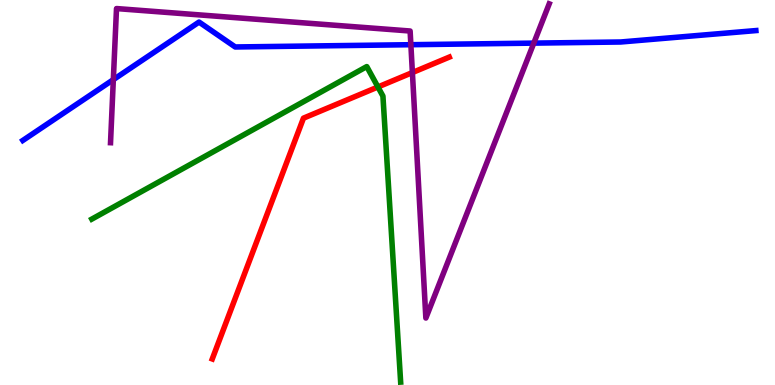[{'lines': ['blue', 'red'], 'intersections': []}, {'lines': ['green', 'red'], 'intersections': [{'x': 4.88, 'y': 7.74}]}, {'lines': ['purple', 'red'], 'intersections': [{'x': 5.32, 'y': 8.12}]}, {'lines': ['blue', 'green'], 'intersections': []}, {'lines': ['blue', 'purple'], 'intersections': [{'x': 1.46, 'y': 7.93}, {'x': 5.3, 'y': 8.84}, {'x': 6.89, 'y': 8.88}]}, {'lines': ['green', 'purple'], 'intersections': []}]